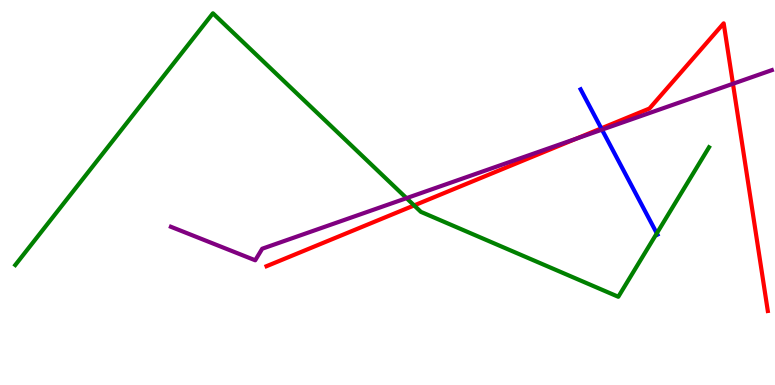[{'lines': ['blue', 'red'], 'intersections': [{'x': 7.76, 'y': 6.67}]}, {'lines': ['green', 'red'], 'intersections': [{'x': 5.34, 'y': 4.66}]}, {'lines': ['purple', 'red'], 'intersections': [{'x': 7.43, 'y': 6.4}, {'x': 9.46, 'y': 7.82}]}, {'lines': ['blue', 'green'], 'intersections': [{'x': 8.47, 'y': 3.94}]}, {'lines': ['blue', 'purple'], 'intersections': [{'x': 7.77, 'y': 6.63}]}, {'lines': ['green', 'purple'], 'intersections': [{'x': 5.25, 'y': 4.85}]}]